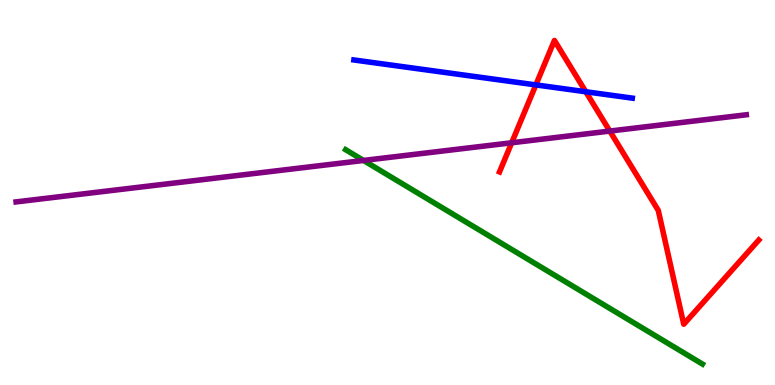[{'lines': ['blue', 'red'], 'intersections': [{'x': 6.91, 'y': 7.79}, {'x': 7.56, 'y': 7.62}]}, {'lines': ['green', 'red'], 'intersections': []}, {'lines': ['purple', 'red'], 'intersections': [{'x': 6.6, 'y': 6.29}, {'x': 7.87, 'y': 6.6}]}, {'lines': ['blue', 'green'], 'intersections': []}, {'lines': ['blue', 'purple'], 'intersections': []}, {'lines': ['green', 'purple'], 'intersections': [{'x': 4.69, 'y': 5.83}]}]